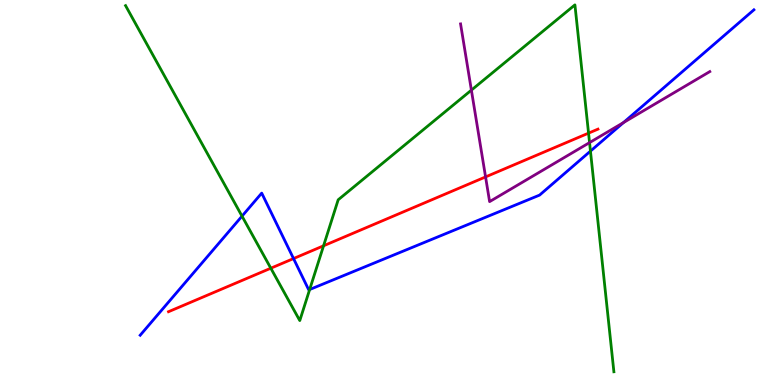[{'lines': ['blue', 'red'], 'intersections': [{'x': 3.79, 'y': 3.28}]}, {'lines': ['green', 'red'], 'intersections': [{'x': 3.49, 'y': 3.03}, {'x': 4.18, 'y': 3.62}, {'x': 7.59, 'y': 6.54}]}, {'lines': ['purple', 'red'], 'intersections': [{'x': 6.27, 'y': 5.4}]}, {'lines': ['blue', 'green'], 'intersections': [{'x': 3.12, 'y': 4.39}, {'x': 4.0, 'y': 2.48}, {'x': 7.62, 'y': 6.07}]}, {'lines': ['blue', 'purple'], 'intersections': [{'x': 8.05, 'y': 6.82}]}, {'lines': ['green', 'purple'], 'intersections': [{'x': 6.08, 'y': 7.66}, {'x': 7.61, 'y': 6.3}]}]